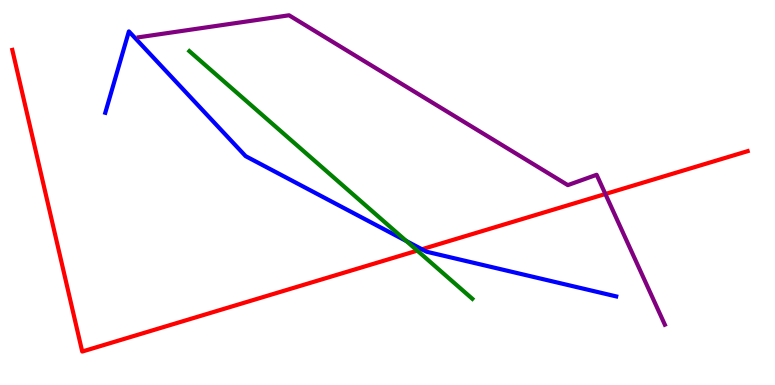[{'lines': ['blue', 'red'], 'intersections': [{'x': 5.44, 'y': 3.53}]}, {'lines': ['green', 'red'], 'intersections': [{'x': 5.38, 'y': 3.49}]}, {'lines': ['purple', 'red'], 'intersections': [{'x': 7.81, 'y': 4.96}]}, {'lines': ['blue', 'green'], 'intersections': [{'x': 5.24, 'y': 3.74}]}, {'lines': ['blue', 'purple'], 'intersections': []}, {'lines': ['green', 'purple'], 'intersections': []}]